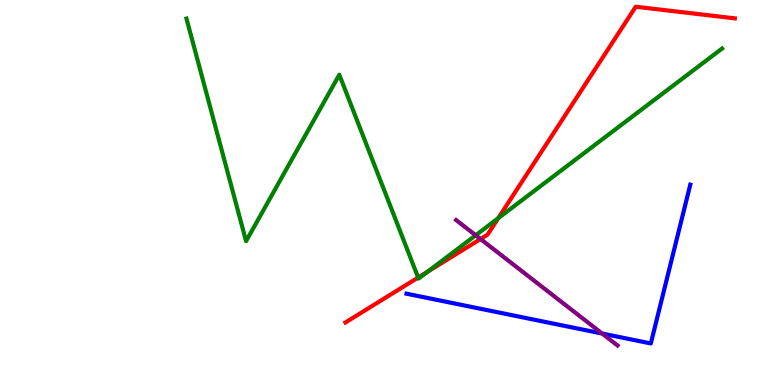[{'lines': ['blue', 'red'], 'intersections': []}, {'lines': ['green', 'red'], 'intersections': [{'x': 5.4, 'y': 2.79}, {'x': 5.52, 'y': 2.94}, {'x': 6.43, 'y': 4.33}]}, {'lines': ['purple', 'red'], 'intersections': [{'x': 6.2, 'y': 3.79}]}, {'lines': ['blue', 'green'], 'intersections': []}, {'lines': ['blue', 'purple'], 'intersections': [{'x': 7.77, 'y': 1.34}]}, {'lines': ['green', 'purple'], 'intersections': [{'x': 6.14, 'y': 3.89}]}]